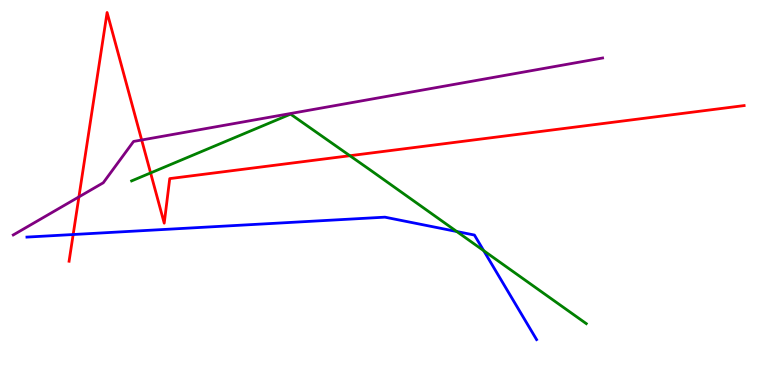[{'lines': ['blue', 'red'], 'intersections': [{'x': 0.944, 'y': 3.91}]}, {'lines': ['green', 'red'], 'intersections': [{'x': 1.94, 'y': 5.51}, {'x': 4.51, 'y': 5.96}]}, {'lines': ['purple', 'red'], 'intersections': [{'x': 1.02, 'y': 4.89}, {'x': 1.83, 'y': 6.36}]}, {'lines': ['blue', 'green'], 'intersections': [{'x': 5.89, 'y': 3.99}, {'x': 6.24, 'y': 3.49}]}, {'lines': ['blue', 'purple'], 'intersections': []}, {'lines': ['green', 'purple'], 'intersections': []}]